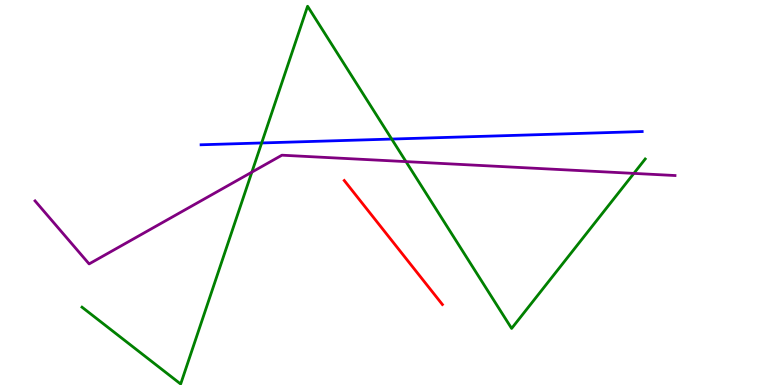[{'lines': ['blue', 'red'], 'intersections': []}, {'lines': ['green', 'red'], 'intersections': []}, {'lines': ['purple', 'red'], 'intersections': []}, {'lines': ['blue', 'green'], 'intersections': [{'x': 3.38, 'y': 6.29}, {'x': 5.05, 'y': 6.39}]}, {'lines': ['blue', 'purple'], 'intersections': []}, {'lines': ['green', 'purple'], 'intersections': [{'x': 3.25, 'y': 5.53}, {'x': 5.24, 'y': 5.8}, {'x': 8.18, 'y': 5.5}]}]